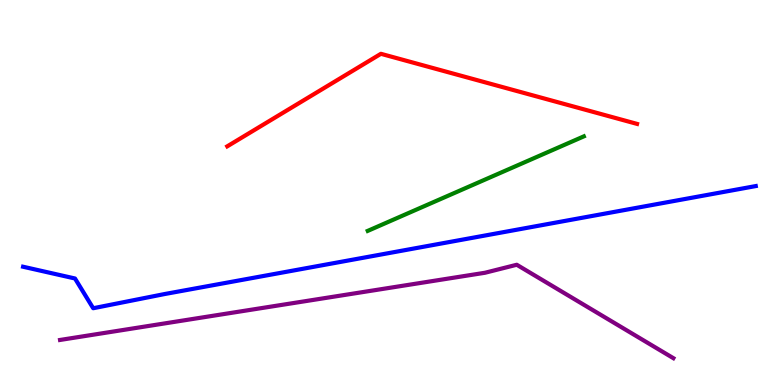[{'lines': ['blue', 'red'], 'intersections': []}, {'lines': ['green', 'red'], 'intersections': []}, {'lines': ['purple', 'red'], 'intersections': []}, {'lines': ['blue', 'green'], 'intersections': []}, {'lines': ['blue', 'purple'], 'intersections': []}, {'lines': ['green', 'purple'], 'intersections': []}]